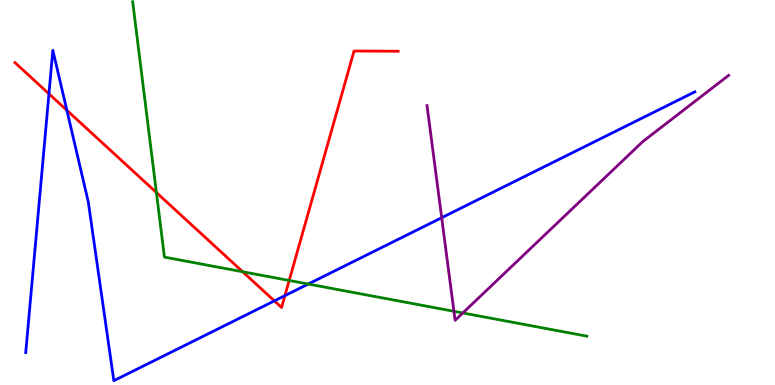[{'lines': ['blue', 'red'], 'intersections': [{'x': 0.632, 'y': 7.56}, {'x': 0.863, 'y': 7.14}, {'x': 3.54, 'y': 2.18}, {'x': 3.68, 'y': 2.32}]}, {'lines': ['green', 'red'], 'intersections': [{'x': 2.02, 'y': 5.0}, {'x': 3.13, 'y': 2.94}, {'x': 3.73, 'y': 2.72}]}, {'lines': ['purple', 'red'], 'intersections': []}, {'lines': ['blue', 'green'], 'intersections': [{'x': 3.98, 'y': 2.62}]}, {'lines': ['blue', 'purple'], 'intersections': [{'x': 5.7, 'y': 4.35}]}, {'lines': ['green', 'purple'], 'intersections': [{'x': 5.86, 'y': 1.91}, {'x': 5.97, 'y': 1.87}]}]